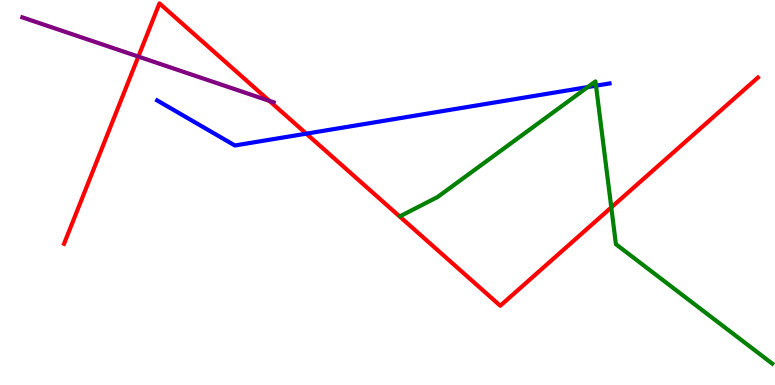[{'lines': ['blue', 'red'], 'intersections': [{'x': 3.95, 'y': 6.53}]}, {'lines': ['green', 'red'], 'intersections': [{'x': 7.89, 'y': 4.61}]}, {'lines': ['purple', 'red'], 'intersections': [{'x': 1.79, 'y': 8.53}, {'x': 3.48, 'y': 7.38}]}, {'lines': ['blue', 'green'], 'intersections': [{'x': 7.58, 'y': 7.74}, {'x': 7.69, 'y': 7.77}]}, {'lines': ['blue', 'purple'], 'intersections': []}, {'lines': ['green', 'purple'], 'intersections': []}]